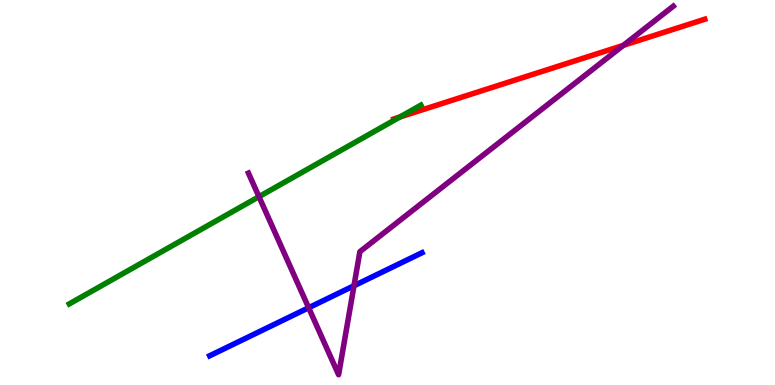[{'lines': ['blue', 'red'], 'intersections': []}, {'lines': ['green', 'red'], 'intersections': [{'x': 5.16, 'y': 6.96}]}, {'lines': ['purple', 'red'], 'intersections': [{'x': 8.04, 'y': 8.82}]}, {'lines': ['blue', 'green'], 'intersections': []}, {'lines': ['blue', 'purple'], 'intersections': [{'x': 3.98, 'y': 2.01}, {'x': 4.57, 'y': 2.58}]}, {'lines': ['green', 'purple'], 'intersections': [{'x': 3.34, 'y': 4.89}]}]